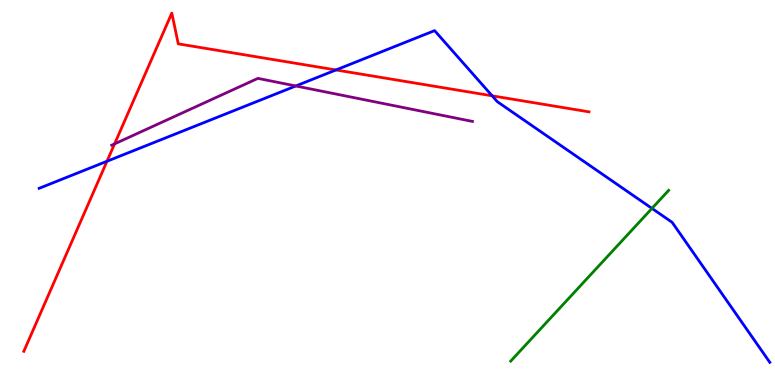[{'lines': ['blue', 'red'], 'intersections': [{'x': 1.38, 'y': 5.81}, {'x': 4.34, 'y': 8.18}, {'x': 6.35, 'y': 7.51}]}, {'lines': ['green', 'red'], 'intersections': []}, {'lines': ['purple', 'red'], 'intersections': [{'x': 1.48, 'y': 6.26}]}, {'lines': ['blue', 'green'], 'intersections': [{'x': 8.41, 'y': 4.59}]}, {'lines': ['blue', 'purple'], 'intersections': [{'x': 3.82, 'y': 7.77}]}, {'lines': ['green', 'purple'], 'intersections': []}]